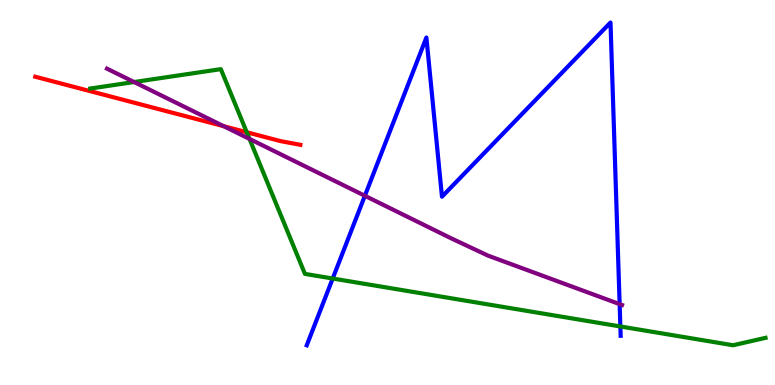[{'lines': ['blue', 'red'], 'intersections': []}, {'lines': ['green', 'red'], 'intersections': [{'x': 3.18, 'y': 6.57}]}, {'lines': ['purple', 'red'], 'intersections': [{'x': 2.89, 'y': 6.72}]}, {'lines': ['blue', 'green'], 'intersections': [{'x': 4.29, 'y': 2.77}, {'x': 8.0, 'y': 1.52}]}, {'lines': ['blue', 'purple'], 'intersections': [{'x': 4.71, 'y': 4.91}, {'x': 8.0, 'y': 2.1}]}, {'lines': ['green', 'purple'], 'intersections': [{'x': 1.73, 'y': 7.87}, {'x': 3.22, 'y': 6.39}]}]